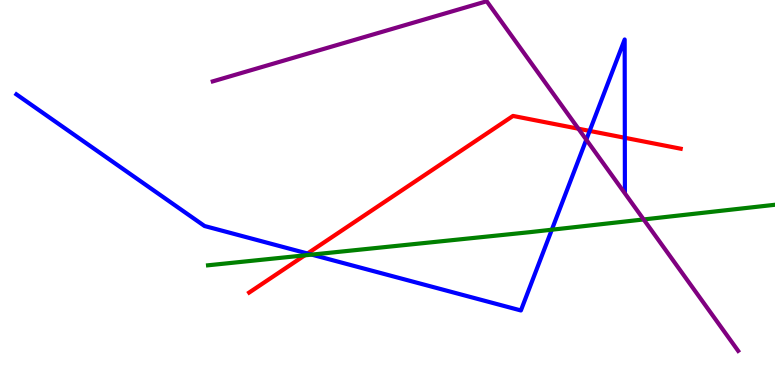[{'lines': ['blue', 'red'], 'intersections': [{'x': 3.97, 'y': 3.42}, {'x': 7.61, 'y': 6.6}, {'x': 8.06, 'y': 6.42}]}, {'lines': ['green', 'red'], 'intersections': [{'x': 3.93, 'y': 3.37}]}, {'lines': ['purple', 'red'], 'intersections': [{'x': 7.46, 'y': 6.66}]}, {'lines': ['blue', 'green'], 'intersections': [{'x': 4.02, 'y': 3.39}, {'x': 7.12, 'y': 4.03}]}, {'lines': ['blue', 'purple'], 'intersections': [{'x': 7.57, 'y': 6.37}]}, {'lines': ['green', 'purple'], 'intersections': [{'x': 8.31, 'y': 4.3}]}]